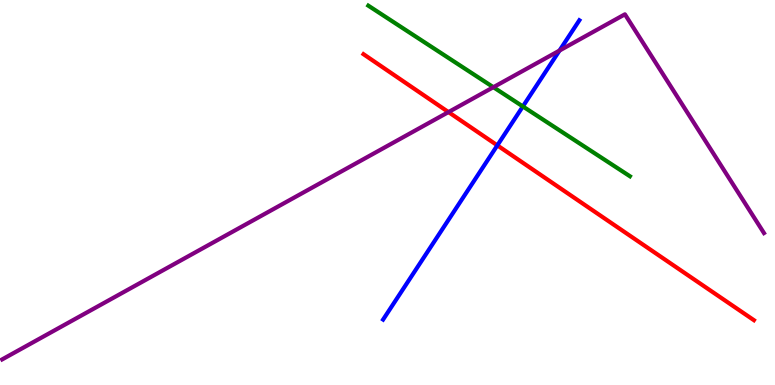[{'lines': ['blue', 'red'], 'intersections': [{'x': 6.42, 'y': 6.22}]}, {'lines': ['green', 'red'], 'intersections': []}, {'lines': ['purple', 'red'], 'intersections': [{'x': 5.79, 'y': 7.09}]}, {'lines': ['blue', 'green'], 'intersections': [{'x': 6.75, 'y': 7.24}]}, {'lines': ['blue', 'purple'], 'intersections': [{'x': 7.22, 'y': 8.69}]}, {'lines': ['green', 'purple'], 'intersections': [{'x': 6.37, 'y': 7.73}]}]